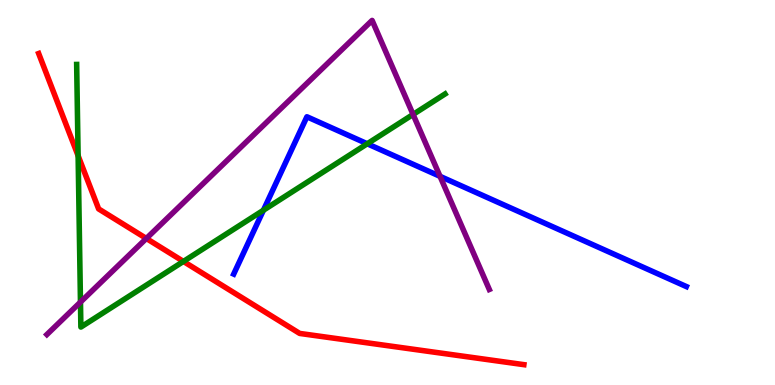[{'lines': ['blue', 'red'], 'intersections': []}, {'lines': ['green', 'red'], 'intersections': [{'x': 1.01, 'y': 5.95}, {'x': 2.37, 'y': 3.21}]}, {'lines': ['purple', 'red'], 'intersections': [{'x': 1.89, 'y': 3.81}]}, {'lines': ['blue', 'green'], 'intersections': [{'x': 3.4, 'y': 4.54}, {'x': 4.74, 'y': 6.27}]}, {'lines': ['blue', 'purple'], 'intersections': [{'x': 5.68, 'y': 5.42}]}, {'lines': ['green', 'purple'], 'intersections': [{'x': 1.04, 'y': 2.15}, {'x': 5.33, 'y': 7.03}]}]